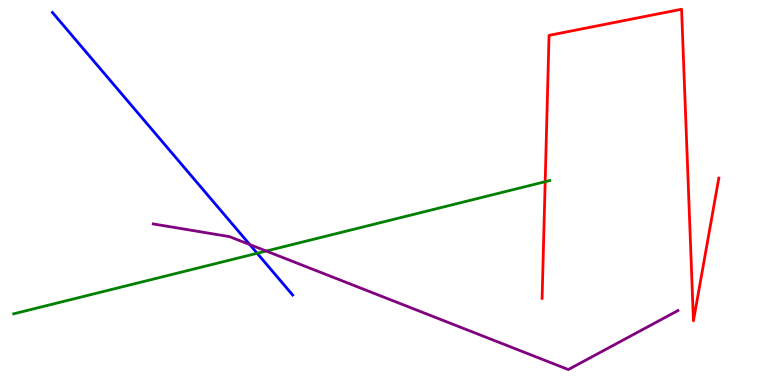[{'lines': ['blue', 'red'], 'intersections': []}, {'lines': ['green', 'red'], 'intersections': [{'x': 7.03, 'y': 5.28}]}, {'lines': ['purple', 'red'], 'intersections': []}, {'lines': ['blue', 'green'], 'intersections': [{'x': 3.32, 'y': 3.42}]}, {'lines': ['blue', 'purple'], 'intersections': [{'x': 3.22, 'y': 3.65}]}, {'lines': ['green', 'purple'], 'intersections': [{'x': 3.44, 'y': 3.48}]}]